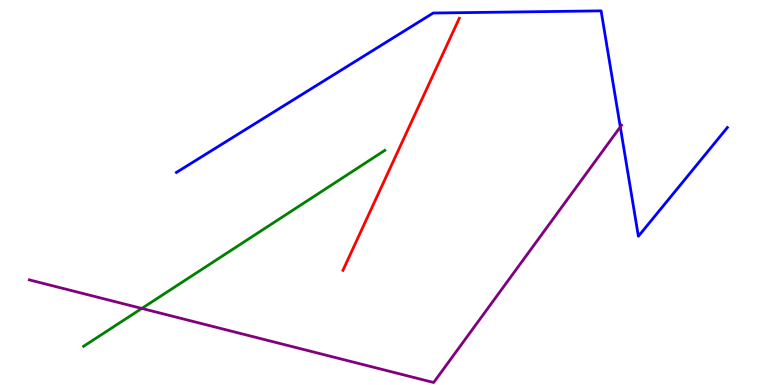[{'lines': ['blue', 'red'], 'intersections': []}, {'lines': ['green', 'red'], 'intersections': []}, {'lines': ['purple', 'red'], 'intersections': []}, {'lines': ['blue', 'green'], 'intersections': []}, {'lines': ['blue', 'purple'], 'intersections': [{'x': 8.0, 'y': 6.7}]}, {'lines': ['green', 'purple'], 'intersections': [{'x': 1.83, 'y': 1.99}]}]